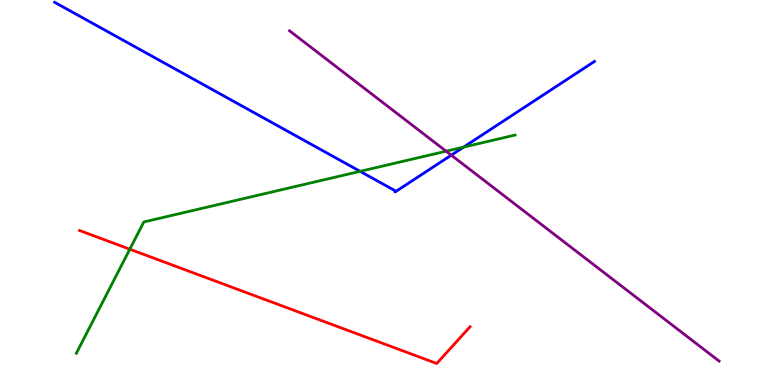[{'lines': ['blue', 'red'], 'intersections': []}, {'lines': ['green', 'red'], 'intersections': [{'x': 1.67, 'y': 3.53}]}, {'lines': ['purple', 'red'], 'intersections': []}, {'lines': ['blue', 'green'], 'intersections': [{'x': 4.65, 'y': 5.55}, {'x': 5.98, 'y': 6.18}]}, {'lines': ['blue', 'purple'], 'intersections': [{'x': 5.82, 'y': 5.97}]}, {'lines': ['green', 'purple'], 'intersections': [{'x': 5.76, 'y': 6.07}]}]